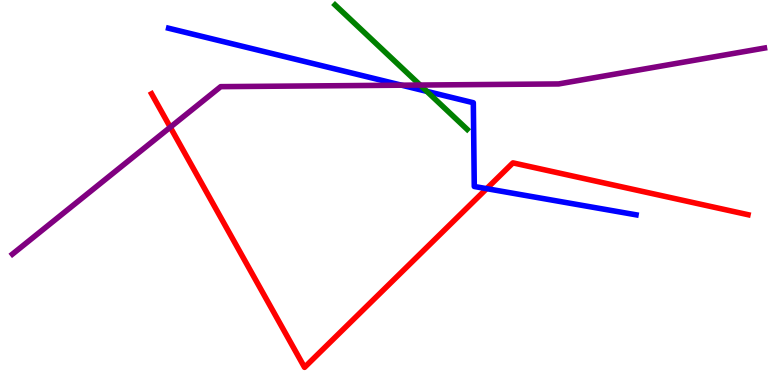[{'lines': ['blue', 'red'], 'intersections': [{'x': 6.28, 'y': 5.1}]}, {'lines': ['green', 'red'], 'intersections': []}, {'lines': ['purple', 'red'], 'intersections': [{'x': 2.2, 'y': 6.7}]}, {'lines': ['blue', 'green'], 'intersections': [{'x': 5.51, 'y': 7.63}]}, {'lines': ['blue', 'purple'], 'intersections': [{'x': 5.18, 'y': 7.79}]}, {'lines': ['green', 'purple'], 'intersections': [{'x': 5.42, 'y': 7.79}]}]